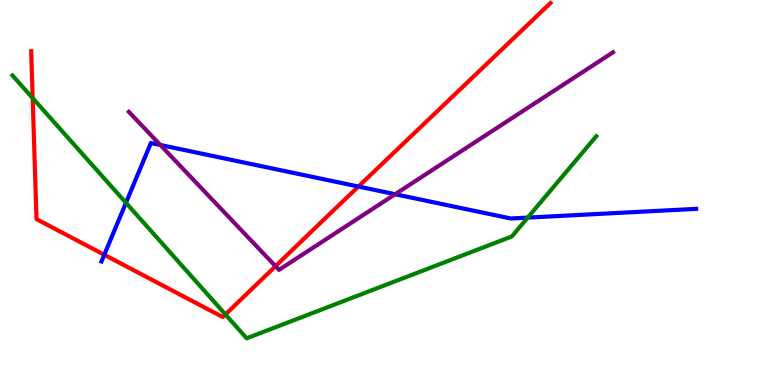[{'lines': ['blue', 'red'], 'intersections': [{'x': 1.35, 'y': 3.38}, {'x': 4.62, 'y': 5.15}]}, {'lines': ['green', 'red'], 'intersections': [{'x': 0.422, 'y': 7.45}, {'x': 2.91, 'y': 1.83}]}, {'lines': ['purple', 'red'], 'intersections': [{'x': 3.56, 'y': 3.09}]}, {'lines': ['blue', 'green'], 'intersections': [{'x': 1.63, 'y': 4.73}, {'x': 6.81, 'y': 4.35}]}, {'lines': ['blue', 'purple'], 'intersections': [{'x': 2.07, 'y': 6.23}, {'x': 5.1, 'y': 4.95}]}, {'lines': ['green', 'purple'], 'intersections': []}]